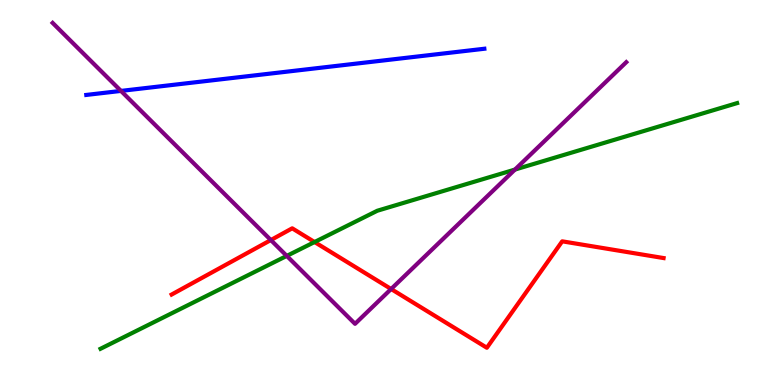[{'lines': ['blue', 'red'], 'intersections': []}, {'lines': ['green', 'red'], 'intersections': [{'x': 4.06, 'y': 3.71}]}, {'lines': ['purple', 'red'], 'intersections': [{'x': 3.49, 'y': 3.76}, {'x': 5.05, 'y': 2.49}]}, {'lines': ['blue', 'green'], 'intersections': []}, {'lines': ['blue', 'purple'], 'intersections': [{'x': 1.56, 'y': 7.64}]}, {'lines': ['green', 'purple'], 'intersections': [{'x': 3.7, 'y': 3.35}, {'x': 6.64, 'y': 5.6}]}]